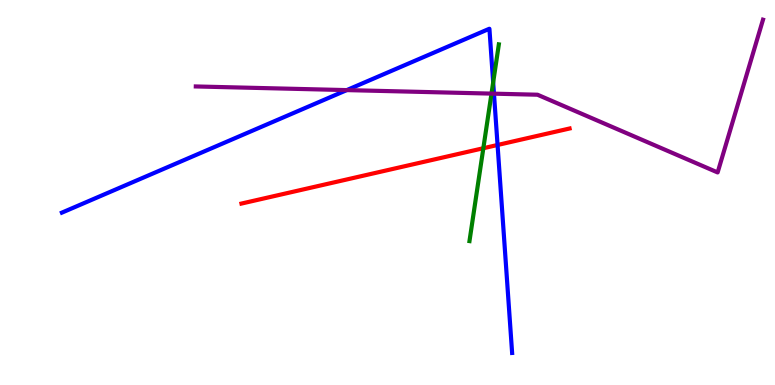[{'lines': ['blue', 'red'], 'intersections': [{'x': 6.42, 'y': 6.23}]}, {'lines': ['green', 'red'], 'intersections': [{'x': 6.24, 'y': 6.15}]}, {'lines': ['purple', 'red'], 'intersections': []}, {'lines': ['blue', 'green'], 'intersections': [{'x': 6.36, 'y': 7.86}]}, {'lines': ['blue', 'purple'], 'intersections': [{'x': 4.47, 'y': 7.66}, {'x': 6.37, 'y': 7.57}]}, {'lines': ['green', 'purple'], 'intersections': [{'x': 6.34, 'y': 7.57}]}]